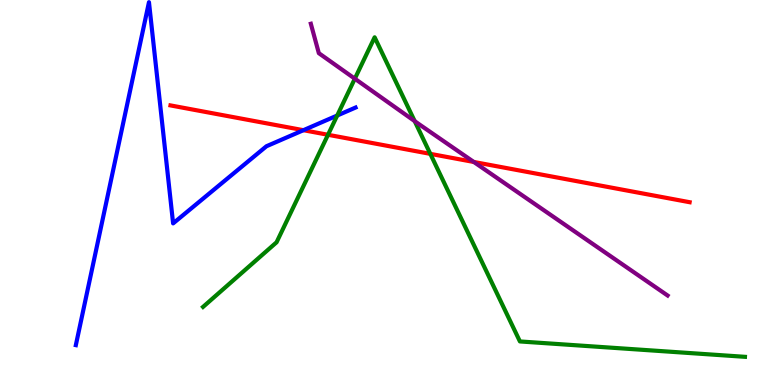[{'lines': ['blue', 'red'], 'intersections': [{'x': 3.92, 'y': 6.62}]}, {'lines': ['green', 'red'], 'intersections': [{'x': 4.23, 'y': 6.5}, {'x': 5.55, 'y': 6.0}]}, {'lines': ['purple', 'red'], 'intersections': [{'x': 6.11, 'y': 5.79}]}, {'lines': ['blue', 'green'], 'intersections': [{'x': 4.35, 'y': 7.0}]}, {'lines': ['blue', 'purple'], 'intersections': []}, {'lines': ['green', 'purple'], 'intersections': [{'x': 4.58, 'y': 7.96}, {'x': 5.35, 'y': 6.85}]}]